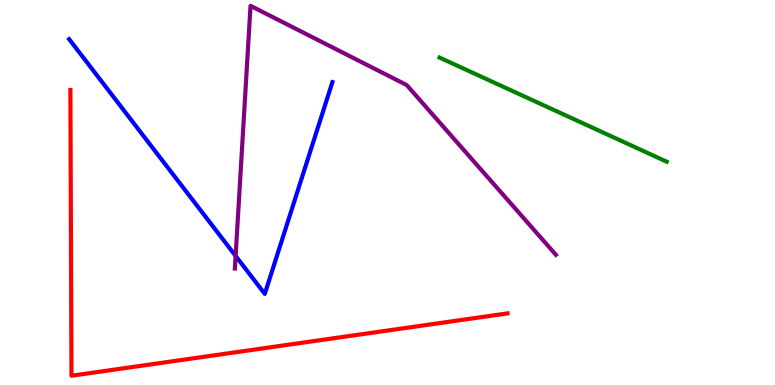[{'lines': ['blue', 'red'], 'intersections': []}, {'lines': ['green', 'red'], 'intersections': []}, {'lines': ['purple', 'red'], 'intersections': []}, {'lines': ['blue', 'green'], 'intersections': []}, {'lines': ['blue', 'purple'], 'intersections': [{'x': 3.04, 'y': 3.35}]}, {'lines': ['green', 'purple'], 'intersections': []}]